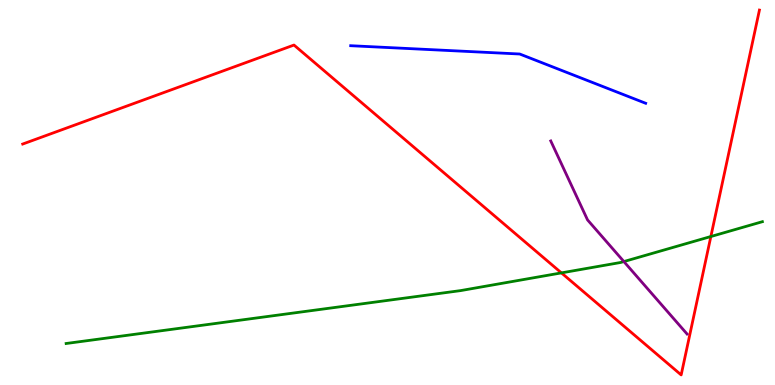[{'lines': ['blue', 'red'], 'intersections': []}, {'lines': ['green', 'red'], 'intersections': [{'x': 7.24, 'y': 2.91}, {'x': 9.17, 'y': 3.86}]}, {'lines': ['purple', 'red'], 'intersections': []}, {'lines': ['blue', 'green'], 'intersections': []}, {'lines': ['blue', 'purple'], 'intersections': []}, {'lines': ['green', 'purple'], 'intersections': [{'x': 8.05, 'y': 3.21}]}]